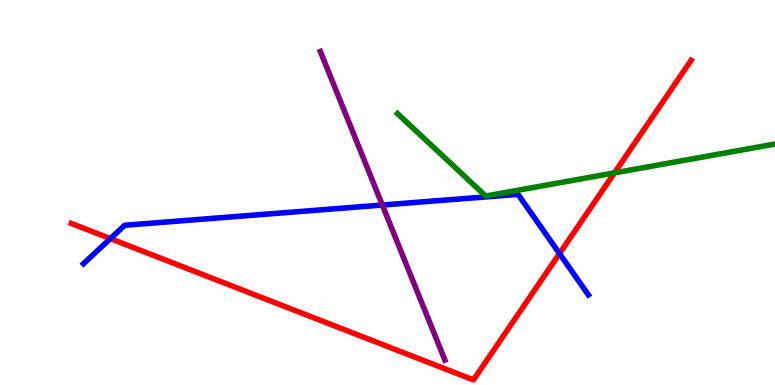[{'lines': ['blue', 'red'], 'intersections': [{'x': 1.42, 'y': 3.8}, {'x': 7.22, 'y': 3.41}]}, {'lines': ['green', 'red'], 'intersections': [{'x': 7.93, 'y': 5.51}]}, {'lines': ['purple', 'red'], 'intersections': []}, {'lines': ['blue', 'green'], 'intersections': []}, {'lines': ['blue', 'purple'], 'intersections': [{'x': 4.93, 'y': 4.67}]}, {'lines': ['green', 'purple'], 'intersections': []}]